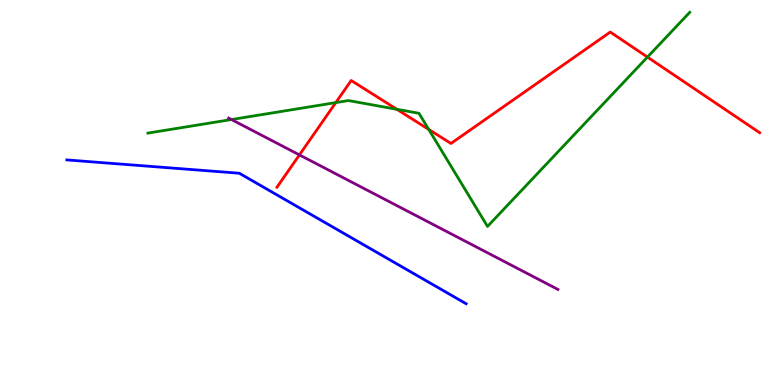[{'lines': ['blue', 'red'], 'intersections': []}, {'lines': ['green', 'red'], 'intersections': [{'x': 4.33, 'y': 7.33}, {'x': 5.12, 'y': 7.16}, {'x': 5.53, 'y': 6.64}, {'x': 8.35, 'y': 8.52}]}, {'lines': ['purple', 'red'], 'intersections': [{'x': 3.86, 'y': 5.98}]}, {'lines': ['blue', 'green'], 'intersections': []}, {'lines': ['blue', 'purple'], 'intersections': []}, {'lines': ['green', 'purple'], 'intersections': [{'x': 2.99, 'y': 6.9}]}]